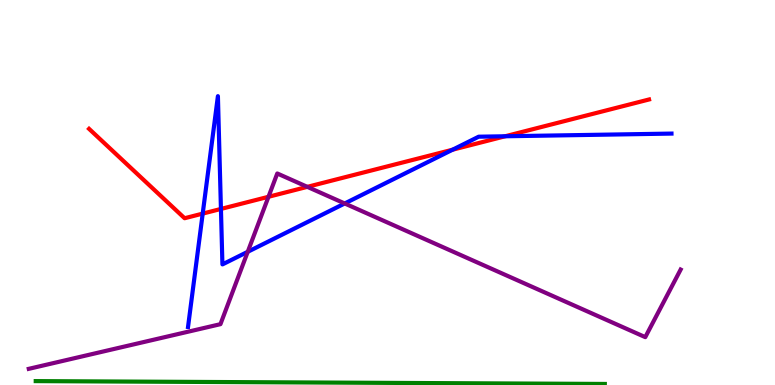[{'lines': ['blue', 'red'], 'intersections': [{'x': 2.62, 'y': 4.45}, {'x': 2.85, 'y': 4.57}, {'x': 5.84, 'y': 6.11}, {'x': 6.52, 'y': 6.46}]}, {'lines': ['green', 'red'], 'intersections': []}, {'lines': ['purple', 'red'], 'intersections': [{'x': 3.46, 'y': 4.89}, {'x': 3.97, 'y': 5.15}]}, {'lines': ['blue', 'green'], 'intersections': []}, {'lines': ['blue', 'purple'], 'intersections': [{'x': 3.2, 'y': 3.46}, {'x': 4.45, 'y': 4.71}]}, {'lines': ['green', 'purple'], 'intersections': []}]